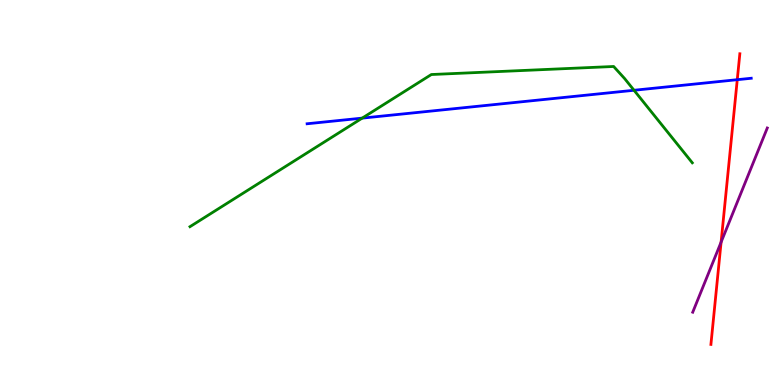[{'lines': ['blue', 'red'], 'intersections': [{'x': 9.51, 'y': 7.93}]}, {'lines': ['green', 'red'], 'intersections': []}, {'lines': ['purple', 'red'], 'intersections': [{'x': 9.3, 'y': 3.71}]}, {'lines': ['blue', 'green'], 'intersections': [{'x': 4.67, 'y': 6.93}, {'x': 8.18, 'y': 7.66}]}, {'lines': ['blue', 'purple'], 'intersections': []}, {'lines': ['green', 'purple'], 'intersections': []}]